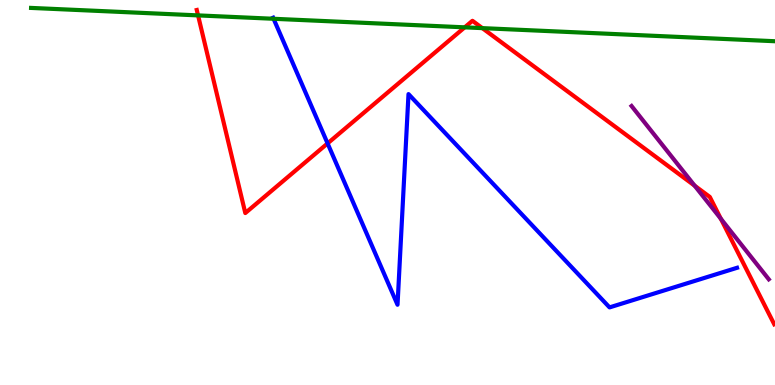[{'lines': ['blue', 'red'], 'intersections': [{'x': 4.23, 'y': 6.28}]}, {'lines': ['green', 'red'], 'intersections': [{'x': 2.56, 'y': 9.6}, {'x': 6.0, 'y': 9.29}, {'x': 6.22, 'y': 9.27}]}, {'lines': ['purple', 'red'], 'intersections': [{'x': 8.96, 'y': 5.18}, {'x': 9.3, 'y': 4.32}]}, {'lines': ['blue', 'green'], 'intersections': [{'x': 3.53, 'y': 9.51}]}, {'lines': ['blue', 'purple'], 'intersections': []}, {'lines': ['green', 'purple'], 'intersections': []}]